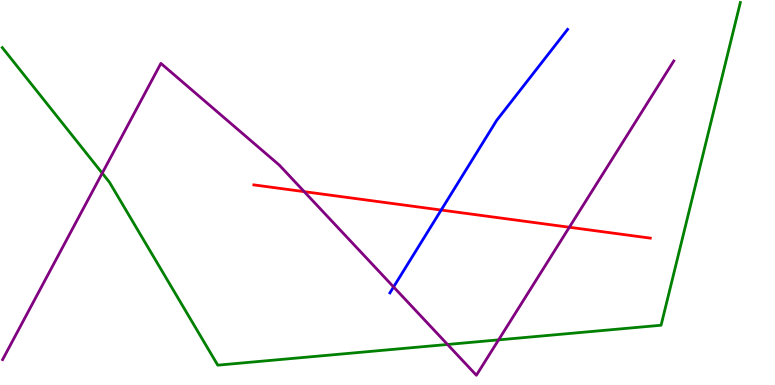[{'lines': ['blue', 'red'], 'intersections': [{'x': 5.69, 'y': 4.54}]}, {'lines': ['green', 'red'], 'intersections': []}, {'lines': ['purple', 'red'], 'intersections': [{'x': 3.93, 'y': 5.02}, {'x': 7.35, 'y': 4.1}]}, {'lines': ['blue', 'green'], 'intersections': []}, {'lines': ['blue', 'purple'], 'intersections': [{'x': 5.08, 'y': 2.55}]}, {'lines': ['green', 'purple'], 'intersections': [{'x': 1.32, 'y': 5.5}, {'x': 5.77, 'y': 1.05}, {'x': 6.43, 'y': 1.17}]}]